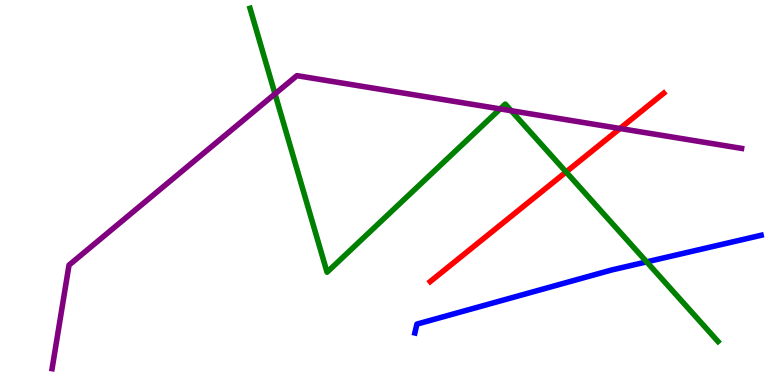[{'lines': ['blue', 'red'], 'intersections': []}, {'lines': ['green', 'red'], 'intersections': [{'x': 7.3, 'y': 5.53}]}, {'lines': ['purple', 'red'], 'intersections': [{'x': 8.0, 'y': 6.66}]}, {'lines': ['blue', 'green'], 'intersections': [{'x': 8.34, 'y': 3.2}]}, {'lines': ['blue', 'purple'], 'intersections': []}, {'lines': ['green', 'purple'], 'intersections': [{'x': 3.55, 'y': 7.56}, {'x': 6.45, 'y': 7.17}, {'x': 6.6, 'y': 7.12}]}]